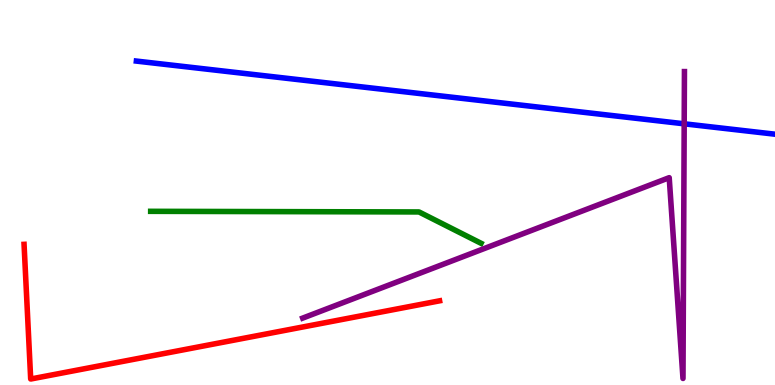[{'lines': ['blue', 'red'], 'intersections': []}, {'lines': ['green', 'red'], 'intersections': []}, {'lines': ['purple', 'red'], 'intersections': []}, {'lines': ['blue', 'green'], 'intersections': []}, {'lines': ['blue', 'purple'], 'intersections': [{'x': 8.83, 'y': 6.78}]}, {'lines': ['green', 'purple'], 'intersections': []}]